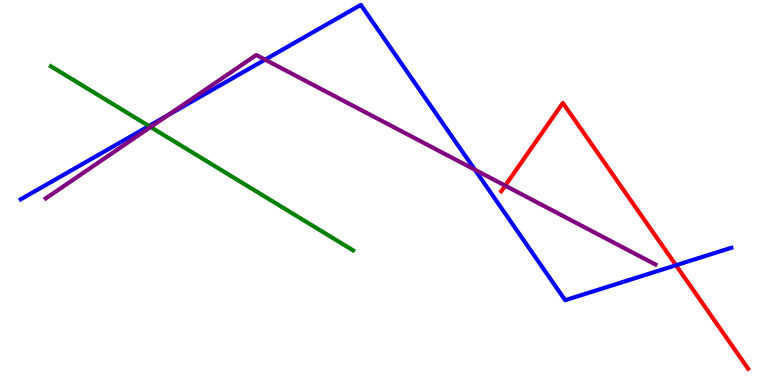[{'lines': ['blue', 'red'], 'intersections': [{'x': 8.72, 'y': 3.11}]}, {'lines': ['green', 'red'], 'intersections': []}, {'lines': ['purple', 'red'], 'intersections': [{'x': 6.52, 'y': 5.18}]}, {'lines': ['blue', 'green'], 'intersections': [{'x': 1.92, 'y': 6.73}]}, {'lines': ['blue', 'purple'], 'intersections': [{'x': 2.17, 'y': 7.01}, {'x': 3.42, 'y': 8.45}, {'x': 6.13, 'y': 5.59}]}, {'lines': ['green', 'purple'], 'intersections': [{'x': 1.94, 'y': 6.7}]}]